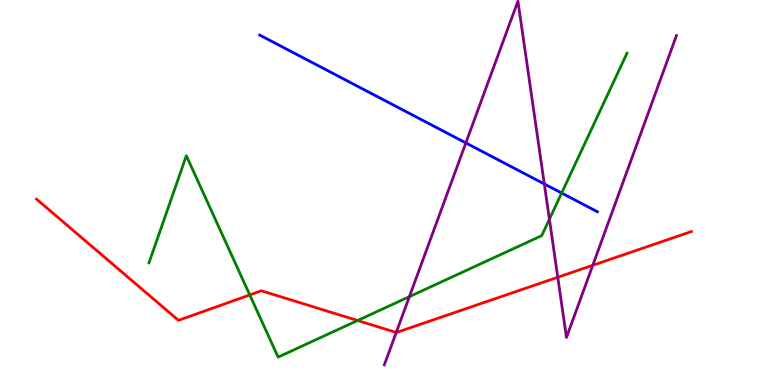[{'lines': ['blue', 'red'], 'intersections': []}, {'lines': ['green', 'red'], 'intersections': [{'x': 3.22, 'y': 2.34}, {'x': 4.61, 'y': 1.67}]}, {'lines': ['purple', 'red'], 'intersections': [{'x': 5.11, 'y': 1.36}, {'x': 7.2, 'y': 2.8}, {'x': 7.65, 'y': 3.11}]}, {'lines': ['blue', 'green'], 'intersections': [{'x': 7.25, 'y': 4.99}]}, {'lines': ['blue', 'purple'], 'intersections': [{'x': 6.01, 'y': 6.29}, {'x': 7.02, 'y': 5.22}]}, {'lines': ['green', 'purple'], 'intersections': [{'x': 5.28, 'y': 2.29}, {'x': 7.09, 'y': 4.31}]}]